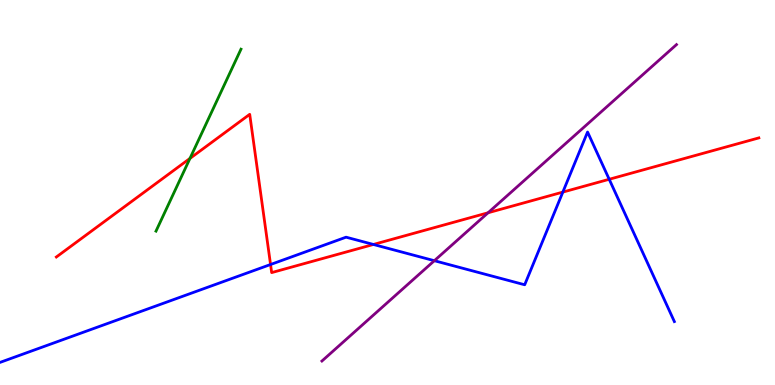[{'lines': ['blue', 'red'], 'intersections': [{'x': 3.49, 'y': 3.13}, {'x': 4.82, 'y': 3.65}, {'x': 7.26, 'y': 5.01}, {'x': 7.86, 'y': 5.34}]}, {'lines': ['green', 'red'], 'intersections': [{'x': 2.45, 'y': 5.89}]}, {'lines': ['purple', 'red'], 'intersections': [{'x': 6.3, 'y': 4.47}]}, {'lines': ['blue', 'green'], 'intersections': []}, {'lines': ['blue', 'purple'], 'intersections': [{'x': 5.6, 'y': 3.23}]}, {'lines': ['green', 'purple'], 'intersections': []}]